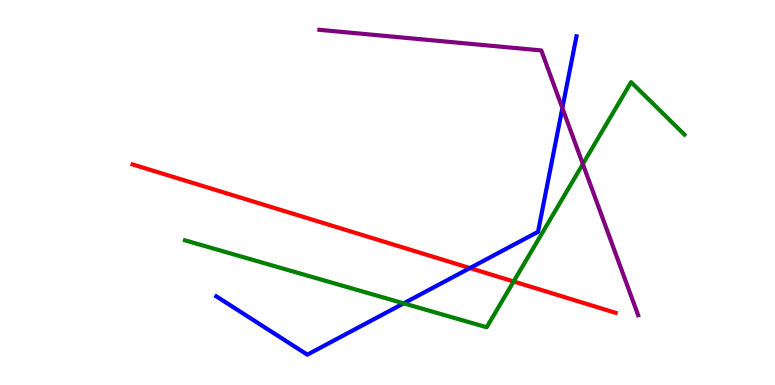[{'lines': ['blue', 'red'], 'intersections': [{'x': 6.06, 'y': 3.04}]}, {'lines': ['green', 'red'], 'intersections': [{'x': 6.63, 'y': 2.69}]}, {'lines': ['purple', 'red'], 'intersections': []}, {'lines': ['blue', 'green'], 'intersections': [{'x': 5.21, 'y': 2.12}]}, {'lines': ['blue', 'purple'], 'intersections': [{'x': 7.26, 'y': 7.19}]}, {'lines': ['green', 'purple'], 'intersections': [{'x': 7.52, 'y': 5.74}]}]